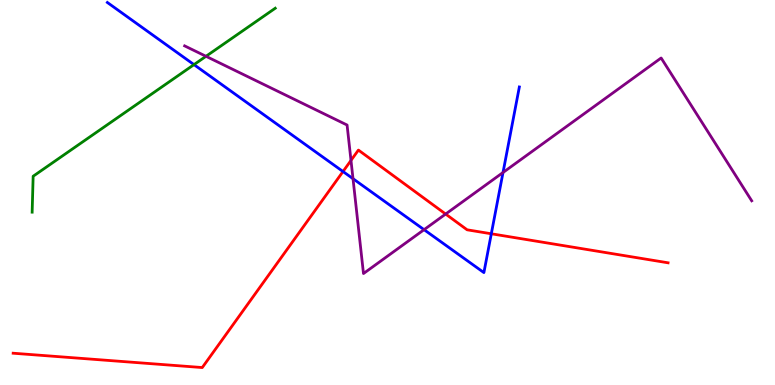[{'lines': ['blue', 'red'], 'intersections': [{'x': 4.43, 'y': 5.54}, {'x': 6.34, 'y': 3.93}]}, {'lines': ['green', 'red'], 'intersections': []}, {'lines': ['purple', 'red'], 'intersections': [{'x': 4.53, 'y': 5.83}, {'x': 5.75, 'y': 4.44}]}, {'lines': ['blue', 'green'], 'intersections': [{'x': 2.5, 'y': 8.32}]}, {'lines': ['blue', 'purple'], 'intersections': [{'x': 4.55, 'y': 5.36}, {'x': 5.47, 'y': 4.03}, {'x': 6.49, 'y': 5.52}]}, {'lines': ['green', 'purple'], 'intersections': [{'x': 2.66, 'y': 8.54}]}]